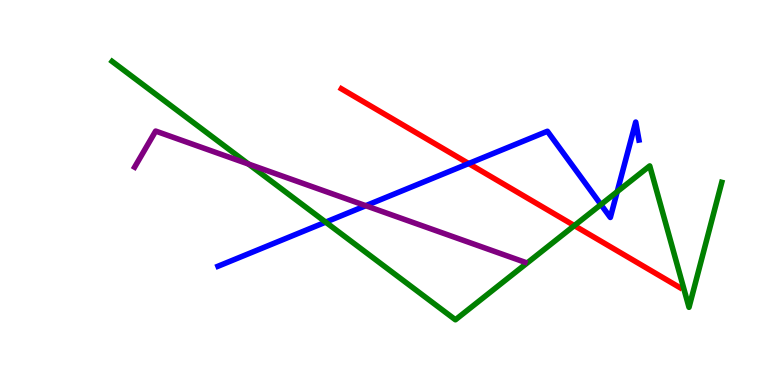[{'lines': ['blue', 'red'], 'intersections': [{'x': 6.05, 'y': 5.75}]}, {'lines': ['green', 'red'], 'intersections': [{'x': 7.41, 'y': 4.14}]}, {'lines': ['purple', 'red'], 'intersections': []}, {'lines': ['blue', 'green'], 'intersections': [{'x': 4.2, 'y': 4.23}, {'x': 7.75, 'y': 4.69}, {'x': 7.96, 'y': 5.02}]}, {'lines': ['blue', 'purple'], 'intersections': [{'x': 4.72, 'y': 4.66}]}, {'lines': ['green', 'purple'], 'intersections': [{'x': 3.21, 'y': 5.74}]}]